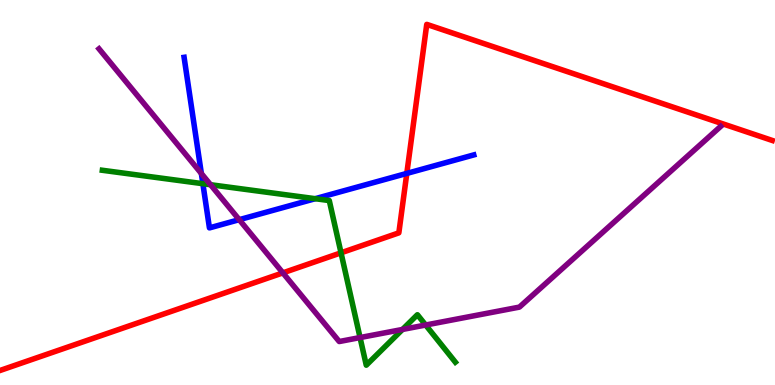[{'lines': ['blue', 'red'], 'intersections': [{'x': 5.25, 'y': 5.5}]}, {'lines': ['green', 'red'], 'intersections': [{'x': 4.4, 'y': 3.43}]}, {'lines': ['purple', 'red'], 'intersections': [{'x': 3.65, 'y': 2.91}]}, {'lines': ['blue', 'green'], 'intersections': [{'x': 2.62, 'y': 5.23}, {'x': 4.07, 'y': 4.84}]}, {'lines': ['blue', 'purple'], 'intersections': [{'x': 2.6, 'y': 5.49}, {'x': 3.09, 'y': 4.29}]}, {'lines': ['green', 'purple'], 'intersections': [{'x': 2.72, 'y': 5.2}, {'x': 4.65, 'y': 1.23}, {'x': 5.19, 'y': 1.44}, {'x': 5.49, 'y': 1.56}]}]